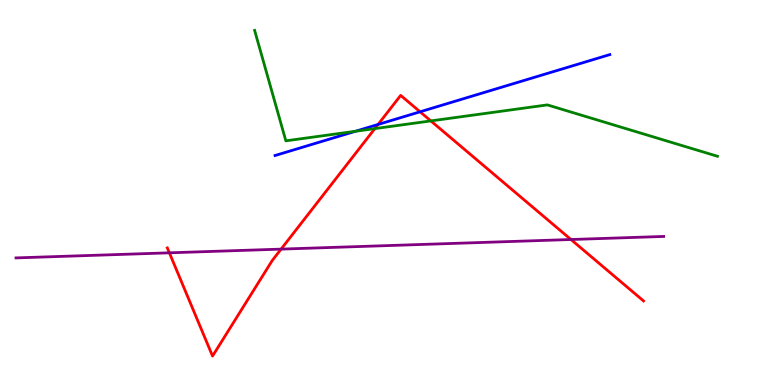[{'lines': ['blue', 'red'], 'intersections': [{'x': 4.88, 'y': 6.77}, {'x': 5.42, 'y': 7.1}]}, {'lines': ['green', 'red'], 'intersections': [{'x': 4.84, 'y': 6.66}, {'x': 5.56, 'y': 6.86}]}, {'lines': ['purple', 'red'], 'intersections': [{'x': 2.19, 'y': 3.43}, {'x': 3.63, 'y': 3.53}, {'x': 7.37, 'y': 3.78}]}, {'lines': ['blue', 'green'], 'intersections': [{'x': 4.59, 'y': 6.59}]}, {'lines': ['blue', 'purple'], 'intersections': []}, {'lines': ['green', 'purple'], 'intersections': []}]